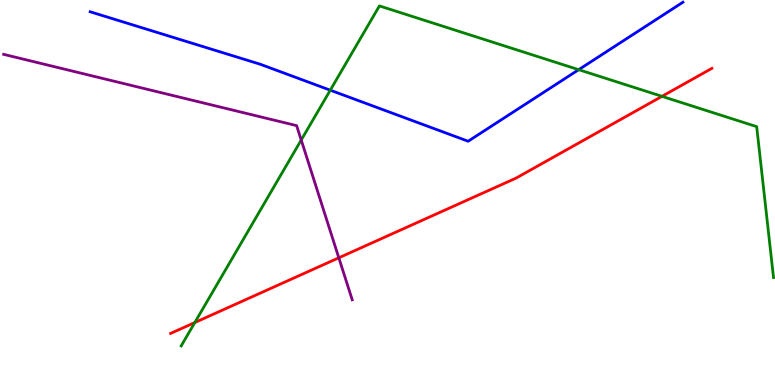[{'lines': ['blue', 'red'], 'intersections': []}, {'lines': ['green', 'red'], 'intersections': [{'x': 2.51, 'y': 1.62}, {'x': 8.54, 'y': 7.5}]}, {'lines': ['purple', 'red'], 'intersections': [{'x': 4.37, 'y': 3.3}]}, {'lines': ['blue', 'green'], 'intersections': [{'x': 4.26, 'y': 7.66}, {'x': 7.47, 'y': 8.19}]}, {'lines': ['blue', 'purple'], 'intersections': []}, {'lines': ['green', 'purple'], 'intersections': [{'x': 3.89, 'y': 6.36}]}]